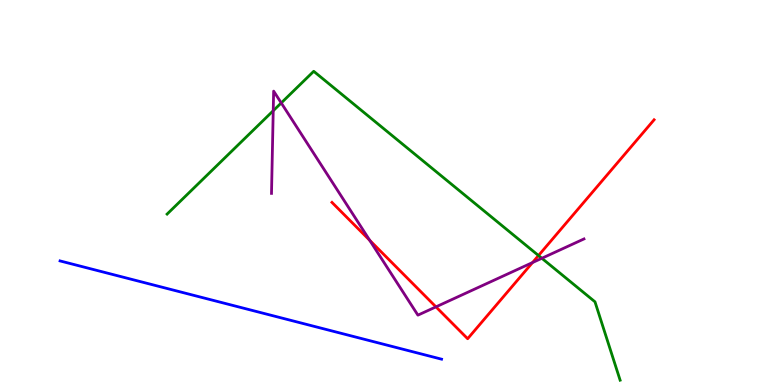[{'lines': ['blue', 'red'], 'intersections': []}, {'lines': ['green', 'red'], 'intersections': [{'x': 6.95, 'y': 3.36}]}, {'lines': ['purple', 'red'], 'intersections': [{'x': 4.77, 'y': 3.76}, {'x': 5.63, 'y': 2.03}, {'x': 6.87, 'y': 3.18}]}, {'lines': ['blue', 'green'], 'intersections': []}, {'lines': ['blue', 'purple'], 'intersections': []}, {'lines': ['green', 'purple'], 'intersections': [{'x': 3.53, 'y': 7.12}, {'x': 3.63, 'y': 7.33}, {'x': 6.99, 'y': 3.29}]}]